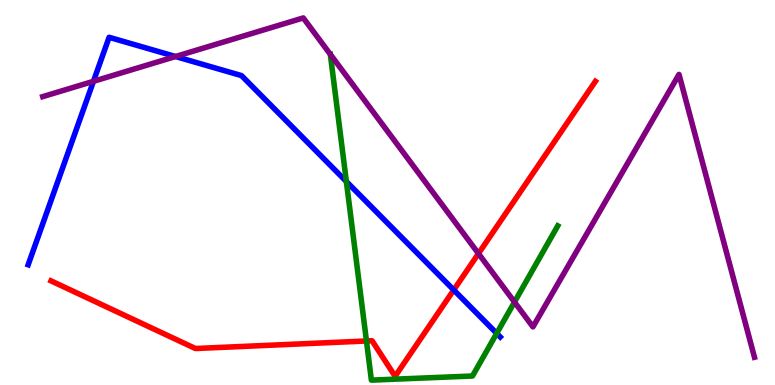[{'lines': ['blue', 'red'], 'intersections': [{'x': 5.85, 'y': 2.47}]}, {'lines': ['green', 'red'], 'intersections': [{'x': 4.73, 'y': 1.14}]}, {'lines': ['purple', 'red'], 'intersections': [{'x': 6.17, 'y': 3.41}]}, {'lines': ['blue', 'green'], 'intersections': [{'x': 4.47, 'y': 5.29}, {'x': 6.41, 'y': 1.34}]}, {'lines': ['blue', 'purple'], 'intersections': [{'x': 1.21, 'y': 7.89}, {'x': 2.27, 'y': 8.53}]}, {'lines': ['green', 'purple'], 'intersections': [{'x': 4.26, 'y': 8.59}, {'x': 6.64, 'y': 2.15}]}]